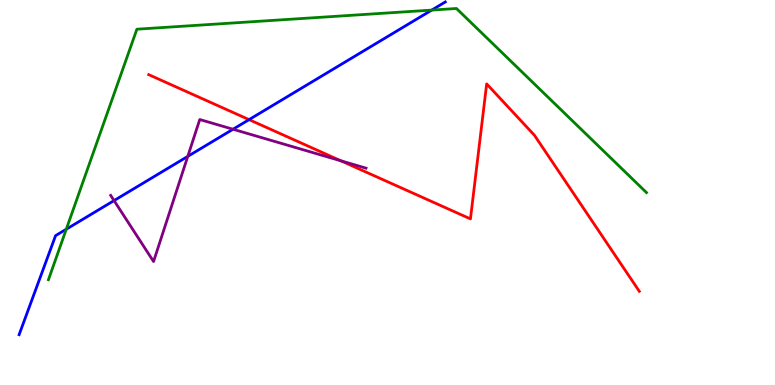[{'lines': ['blue', 'red'], 'intersections': [{'x': 3.21, 'y': 6.89}]}, {'lines': ['green', 'red'], 'intersections': []}, {'lines': ['purple', 'red'], 'intersections': [{'x': 4.4, 'y': 5.82}]}, {'lines': ['blue', 'green'], 'intersections': [{'x': 0.855, 'y': 4.05}, {'x': 5.57, 'y': 9.74}]}, {'lines': ['blue', 'purple'], 'intersections': [{'x': 1.47, 'y': 4.79}, {'x': 2.42, 'y': 5.94}, {'x': 3.01, 'y': 6.64}]}, {'lines': ['green', 'purple'], 'intersections': []}]